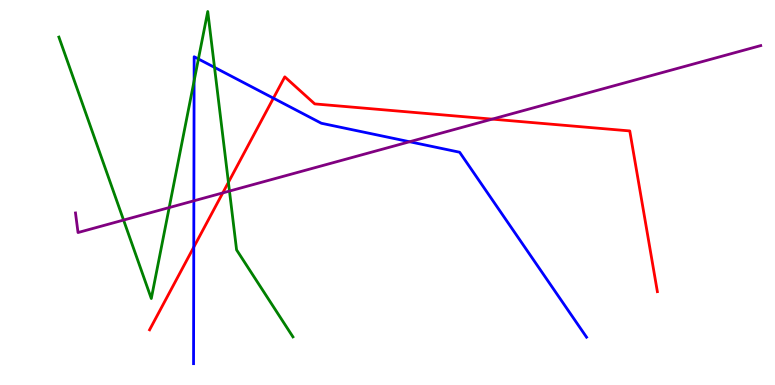[{'lines': ['blue', 'red'], 'intersections': [{'x': 2.5, 'y': 3.58}, {'x': 3.53, 'y': 7.45}]}, {'lines': ['green', 'red'], 'intersections': [{'x': 2.95, 'y': 5.26}]}, {'lines': ['purple', 'red'], 'intersections': [{'x': 2.87, 'y': 4.99}, {'x': 6.35, 'y': 6.91}]}, {'lines': ['blue', 'green'], 'intersections': [{'x': 2.5, 'y': 7.9}, {'x': 2.56, 'y': 8.47}, {'x': 2.77, 'y': 8.25}]}, {'lines': ['blue', 'purple'], 'intersections': [{'x': 2.5, 'y': 4.78}, {'x': 5.29, 'y': 6.32}]}, {'lines': ['green', 'purple'], 'intersections': [{'x': 1.59, 'y': 4.28}, {'x': 2.18, 'y': 4.61}, {'x': 2.96, 'y': 5.04}]}]